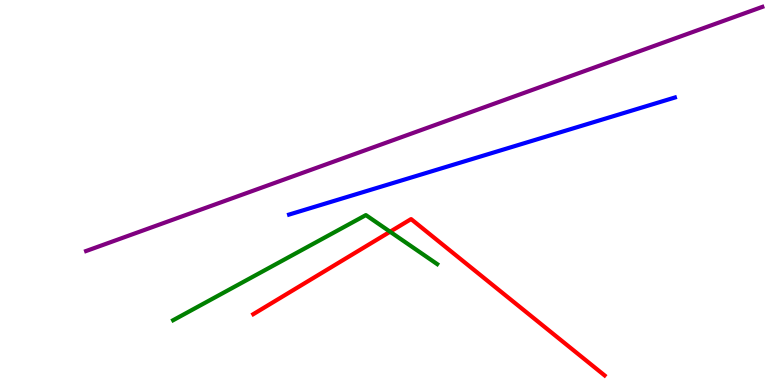[{'lines': ['blue', 'red'], 'intersections': []}, {'lines': ['green', 'red'], 'intersections': [{'x': 5.03, 'y': 3.98}]}, {'lines': ['purple', 'red'], 'intersections': []}, {'lines': ['blue', 'green'], 'intersections': []}, {'lines': ['blue', 'purple'], 'intersections': []}, {'lines': ['green', 'purple'], 'intersections': []}]